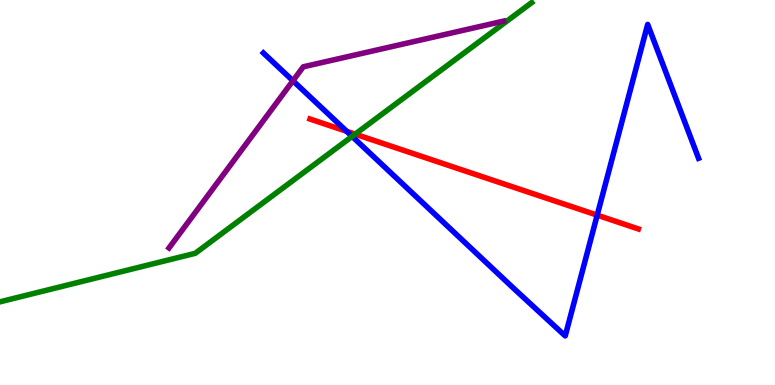[{'lines': ['blue', 'red'], 'intersections': [{'x': 4.47, 'y': 6.59}, {'x': 7.71, 'y': 4.41}]}, {'lines': ['green', 'red'], 'intersections': [{'x': 4.58, 'y': 6.52}]}, {'lines': ['purple', 'red'], 'intersections': []}, {'lines': ['blue', 'green'], 'intersections': [{'x': 4.54, 'y': 6.46}]}, {'lines': ['blue', 'purple'], 'intersections': [{'x': 3.78, 'y': 7.9}]}, {'lines': ['green', 'purple'], 'intersections': []}]